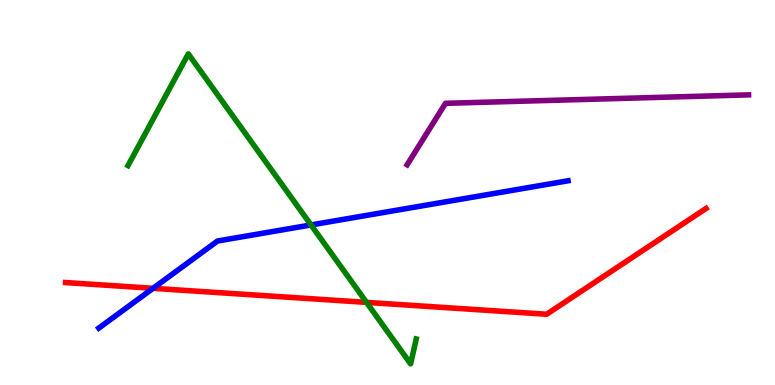[{'lines': ['blue', 'red'], 'intersections': [{'x': 1.97, 'y': 2.51}]}, {'lines': ['green', 'red'], 'intersections': [{'x': 4.73, 'y': 2.15}]}, {'lines': ['purple', 'red'], 'intersections': []}, {'lines': ['blue', 'green'], 'intersections': [{'x': 4.01, 'y': 4.16}]}, {'lines': ['blue', 'purple'], 'intersections': []}, {'lines': ['green', 'purple'], 'intersections': []}]